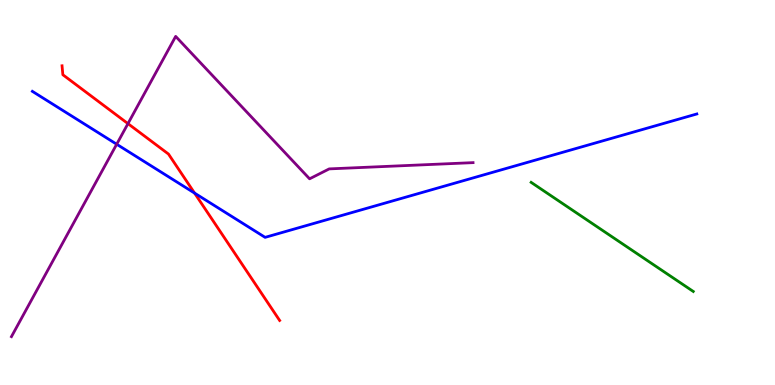[{'lines': ['blue', 'red'], 'intersections': [{'x': 2.51, 'y': 4.98}]}, {'lines': ['green', 'red'], 'intersections': []}, {'lines': ['purple', 'red'], 'intersections': [{'x': 1.65, 'y': 6.79}]}, {'lines': ['blue', 'green'], 'intersections': []}, {'lines': ['blue', 'purple'], 'intersections': [{'x': 1.51, 'y': 6.25}]}, {'lines': ['green', 'purple'], 'intersections': []}]